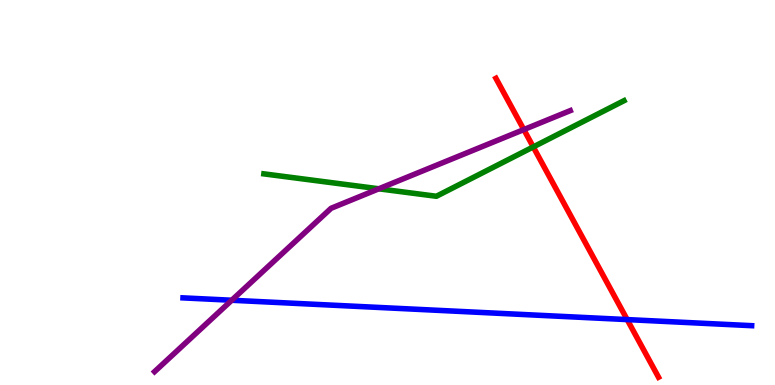[{'lines': ['blue', 'red'], 'intersections': [{'x': 8.09, 'y': 1.7}]}, {'lines': ['green', 'red'], 'intersections': [{'x': 6.88, 'y': 6.18}]}, {'lines': ['purple', 'red'], 'intersections': [{'x': 6.76, 'y': 6.63}]}, {'lines': ['blue', 'green'], 'intersections': []}, {'lines': ['blue', 'purple'], 'intersections': [{'x': 2.99, 'y': 2.2}]}, {'lines': ['green', 'purple'], 'intersections': [{'x': 4.89, 'y': 5.1}]}]